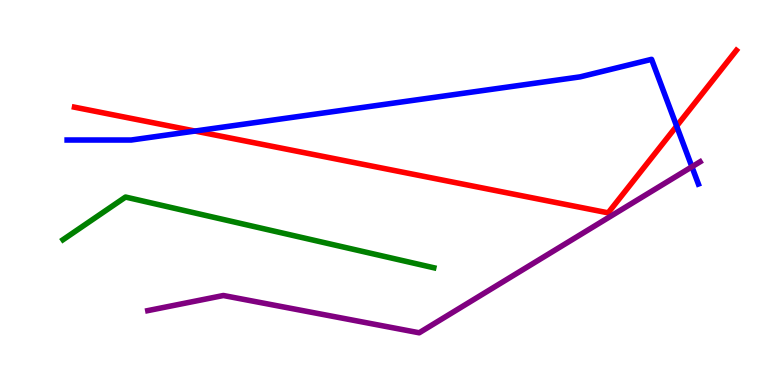[{'lines': ['blue', 'red'], 'intersections': [{'x': 2.52, 'y': 6.6}, {'x': 8.73, 'y': 6.73}]}, {'lines': ['green', 'red'], 'intersections': []}, {'lines': ['purple', 'red'], 'intersections': []}, {'lines': ['blue', 'green'], 'intersections': []}, {'lines': ['blue', 'purple'], 'intersections': [{'x': 8.93, 'y': 5.67}]}, {'lines': ['green', 'purple'], 'intersections': []}]